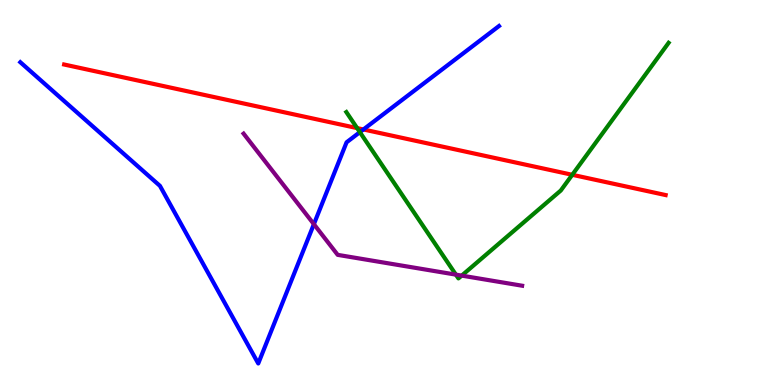[{'lines': ['blue', 'red'], 'intersections': [{'x': 4.69, 'y': 6.64}]}, {'lines': ['green', 'red'], 'intersections': [{'x': 4.61, 'y': 6.67}, {'x': 7.38, 'y': 5.46}]}, {'lines': ['purple', 'red'], 'intersections': []}, {'lines': ['blue', 'green'], 'intersections': [{'x': 4.64, 'y': 6.57}]}, {'lines': ['blue', 'purple'], 'intersections': [{'x': 4.05, 'y': 4.18}]}, {'lines': ['green', 'purple'], 'intersections': [{'x': 5.88, 'y': 2.87}, {'x': 5.96, 'y': 2.84}]}]